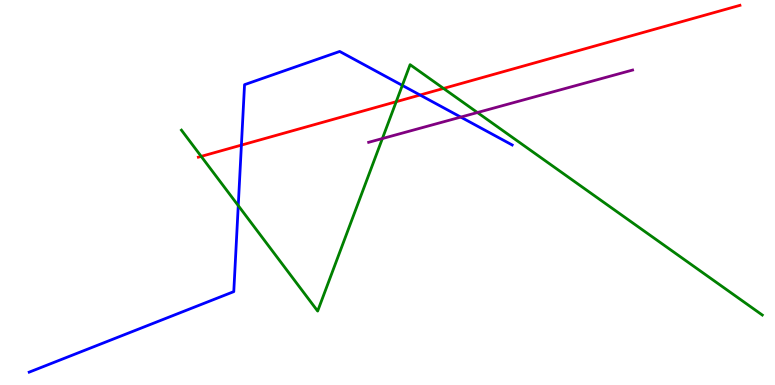[{'lines': ['blue', 'red'], 'intersections': [{'x': 3.11, 'y': 6.23}, {'x': 5.42, 'y': 7.53}]}, {'lines': ['green', 'red'], 'intersections': [{'x': 2.6, 'y': 5.94}, {'x': 5.11, 'y': 7.36}, {'x': 5.72, 'y': 7.7}]}, {'lines': ['purple', 'red'], 'intersections': []}, {'lines': ['blue', 'green'], 'intersections': [{'x': 3.07, 'y': 4.66}, {'x': 5.19, 'y': 7.78}]}, {'lines': ['blue', 'purple'], 'intersections': [{'x': 5.95, 'y': 6.96}]}, {'lines': ['green', 'purple'], 'intersections': [{'x': 4.93, 'y': 6.4}, {'x': 6.16, 'y': 7.08}]}]